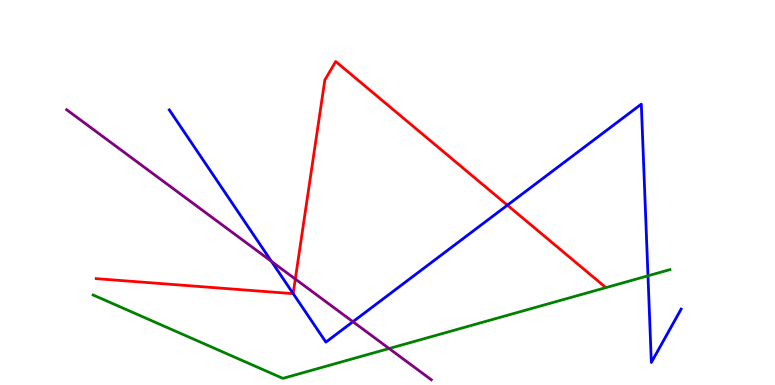[{'lines': ['blue', 'red'], 'intersections': [{'x': 3.78, 'y': 2.37}, {'x': 6.55, 'y': 4.67}]}, {'lines': ['green', 'red'], 'intersections': []}, {'lines': ['purple', 'red'], 'intersections': [{'x': 3.81, 'y': 2.75}]}, {'lines': ['blue', 'green'], 'intersections': [{'x': 8.36, 'y': 2.84}]}, {'lines': ['blue', 'purple'], 'intersections': [{'x': 3.5, 'y': 3.21}, {'x': 4.55, 'y': 1.64}]}, {'lines': ['green', 'purple'], 'intersections': [{'x': 5.02, 'y': 0.947}]}]